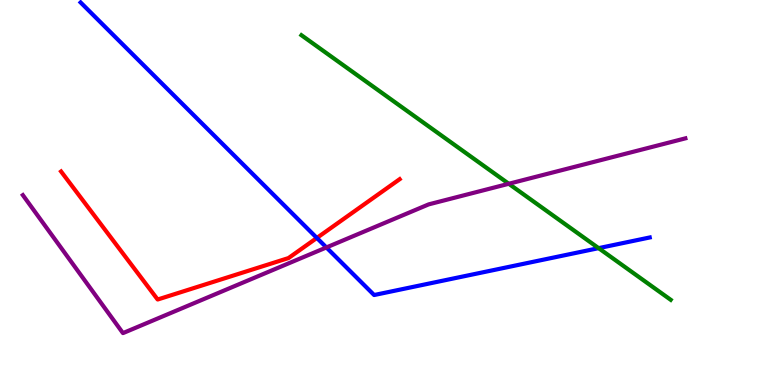[{'lines': ['blue', 'red'], 'intersections': [{'x': 4.09, 'y': 3.82}]}, {'lines': ['green', 'red'], 'intersections': []}, {'lines': ['purple', 'red'], 'intersections': []}, {'lines': ['blue', 'green'], 'intersections': [{'x': 7.72, 'y': 3.55}]}, {'lines': ['blue', 'purple'], 'intersections': [{'x': 4.21, 'y': 3.57}]}, {'lines': ['green', 'purple'], 'intersections': [{'x': 6.56, 'y': 5.23}]}]